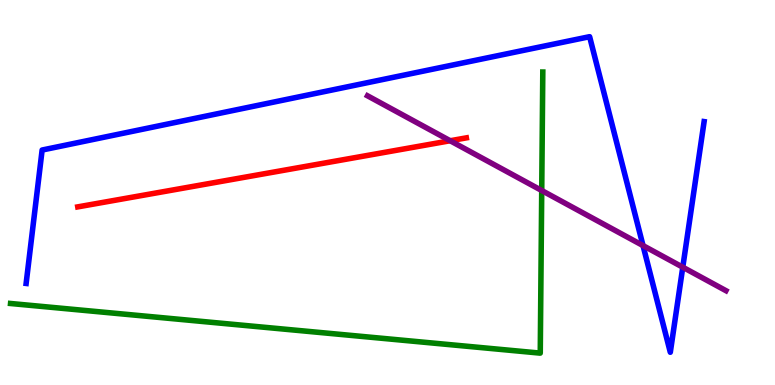[{'lines': ['blue', 'red'], 'intersections': []}, {'lines': ['green', 'red'], 'intersections': []}, {'lines': ['purple', 'red'], 'intersections': [{'x': 5.81, 'y': 6.34}]}, {'lines': ['blue', 'green'], 'intersections': []}, {'lines': ['blue', 'purple'], 'intersections': [{'x': 8.3, 'y': 3.62}, {'x': 8.81, 'y': 3.06}]}, {'lines': ['green', 'purple'], 'intersections': [{'x': 6.99, 'y': 5.05}]}]